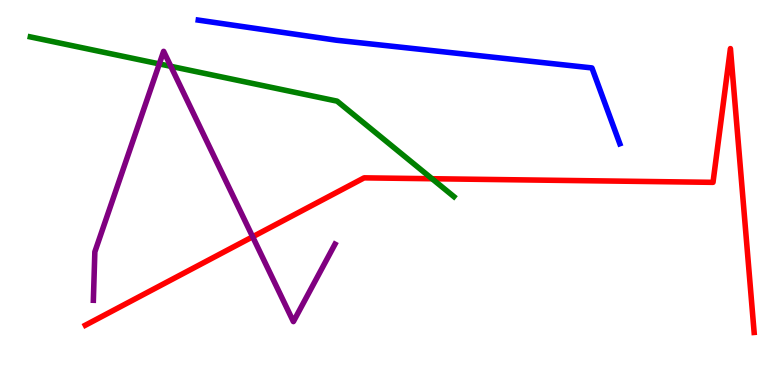[{'lines': ['blue', 'red'], 'intersections': []}, {'lines': ['green', 'red'], 'intersections': [{'x': 5.57, 'y': 5.36}]}, {'lines': ['purple', 'red'], 'intersections': [{'x': 3.26, 'y': 3.85}]}, {'lines': ['blue', 'green'], 'intersections': []}, {'lines': ['blue', 'purple'], 'intersections': []}, {'lines': ['green', 'purple'], 'intersections': [{'x': 2.06, 'y': 8.34}, {'x': 2.2, 'y': 8.28}]}]